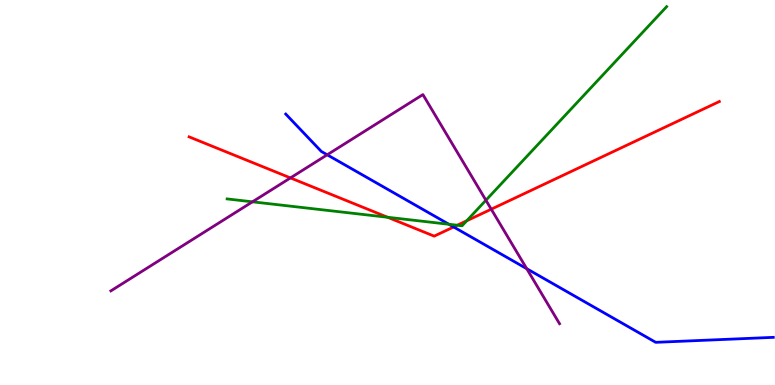[{'lines': ['blue', 'red'], 'intersections': [{'x': 5.85, 'y': 4.1}]}, {'lines': ['green', 'red'], 'intersections': [{'x': 5.0, 'y': 4.36}, {'x': 5.9, 'y': 4.15}, {'x': 6.02, 'y': 4.27}]}, {'lines': ['purple', 'red'], 'intersections': [{'x': 3.75, 'y': 5.38}, {'x': 6.34, 'y': 4.57}]}, {'lines': ['blue', 'green'], 'intersections': [{'x': 5.79, 'y': 4.17}]}, {'lines': ['blue', 'purple'], 'intersections': [{'x': 4.22, 'y': 5.98}, {'x': 6.8, 'y': 3.02}]}, {'lines': ['green', 'purple'], 'intersections': [{'x': 3.26, 'y': 4.76}, {'x': 6.27, 'y': 4.8}]}]